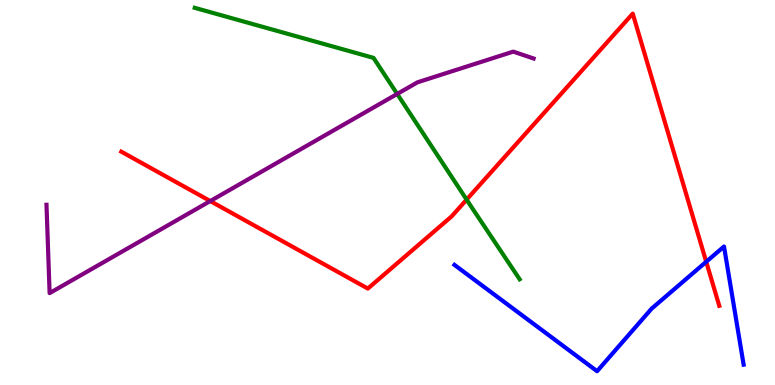[{'lines': ['blue', 'red'], 'intersections': [{'x': 9.11, 'y': 3.2}]}, {'lines': ['green', 'red'], 'intersections': [{'x': 6.02, 'y': 4.82}]}, {'lines': ['purple', 'red'], 'intersections': [{'x': 2.71, 'y': 4.78}]}, {'lines': ['blue', 'green'], 'intersections': []}, {'lines': ['blue', 'purple'], 'intersections': []}, {'lines': ['green', 'purple'], 'intersections': [{'x': 5.13, 'y': 7.56}]}]